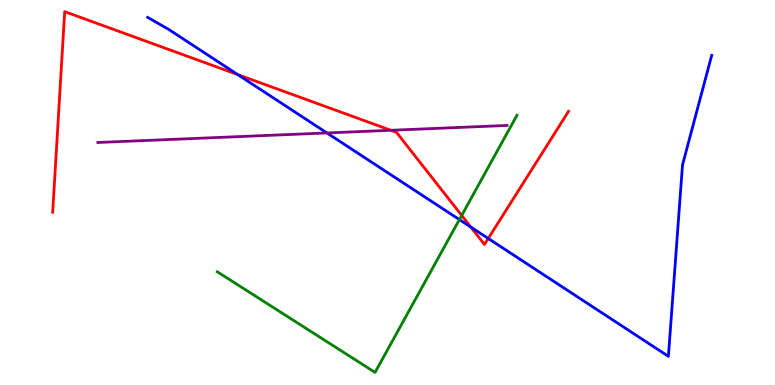[{'lines': ['blue', 'red'], 'intersections': [{'x': 3.07, 'y': 8.06}, {'x': 6.08, 'y': 4.1}, {'x': 6.3, 'y': 3.81}]}, {'lines': ['green', 'red'], 'intersections': [{'x': 5.96, 'y': 4.4}]}, {'lines': ['purple', 'red'], 'intersections': [{'x': 5.04, 'y': 6.62}]}, {'lines': ['blue', 'green'], 'intersections': [{'x': 5.93, 'y': 4.3}]}, {'lines': ['blue', 'purple'], 'intersections': [{'x': 4.22, 'y': 6.55}]}, {'lines': ['green', 'purple'], 'intersections': []}]